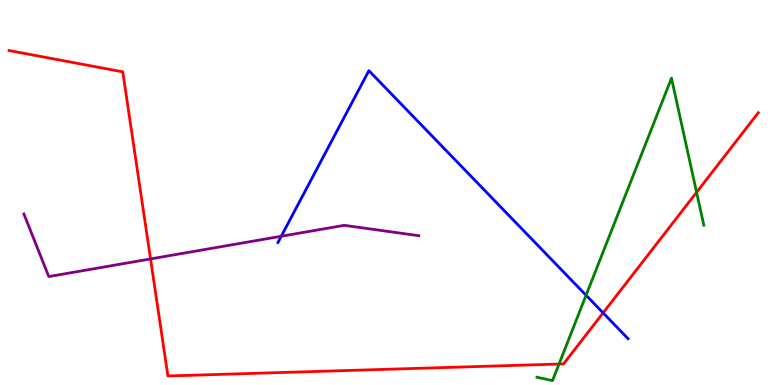[{'lines': ['blue', 'red'], 'intersections': [{'x': 7.78, 'y': 1.87}]}, {'lines': ['green', 'red'], 'intersections': [{'x': 7.21, 'y': 0.544}, {'x': 8.99, 'y': 5.0}]}, {'lines': ['purple', 'red'], 'intersections': [{'x': 1.94, 'y': 3.27}]}, {'lines': ['blue', 'green'], 'intersections': [{'x': 7.56, 'y': 2.33}]}, {'lines': ['blue', 'purple'], 'intersections': [{'x': 3.63, 'y': 3.86}]}, {'lines': ['green', 'purple'], 'intersections': []}]